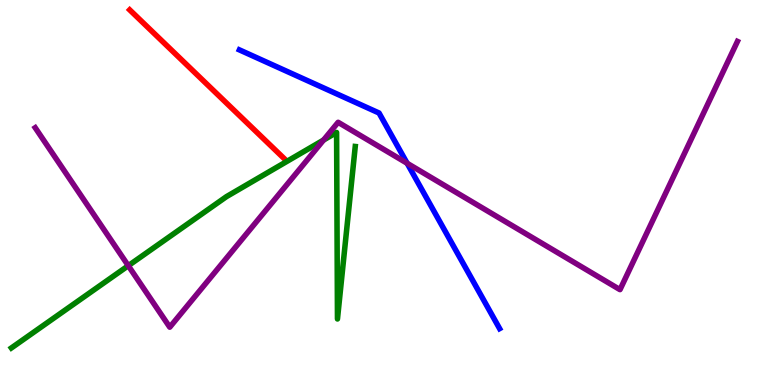[{'lines': ['blue', 'red'], 'intersections': []}, {'lines': ['green', 'red'], 'intersections': []}, {'lines': ['purple', 'red'], 'intersections': []}, {'lines': ['blue', 'green'], 'intersections': []}, {'lines': ['blue', 'purple'], 'intersections': [{'x': 5.25, 'y': 5.76}]}, {'lines': ['green', 'purple'], 'intersections': [{'x': 1.66, 'y': 3.1}, {'x': 4.17, 'y': 6.36}]}]